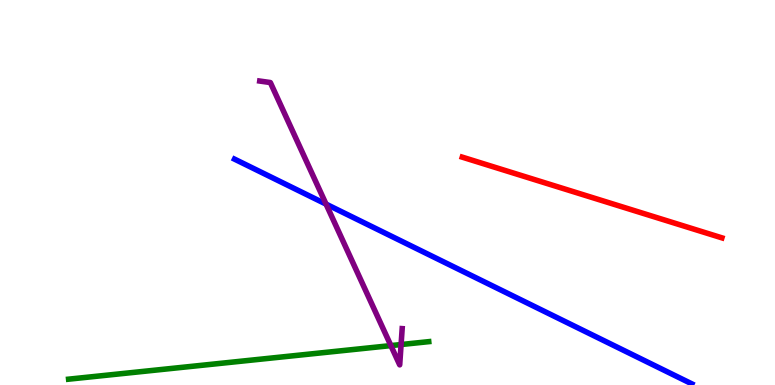[{'lines': ['blue', 'red'], 'intersections': []}, {'lines': ['green', 'red'], 'intersections': []}, {'lines': ['purple', 'red'], 'intersections': []}, {'lines': ['blue', 'green'], 'intersections': []}, {'lines': ['blue', 'purple'], 'intersections': [{'x': 4.21, 'y': 4.7}]}, {'lines': ['green', 'purple'], 'intersections': [{'x': 5.04, 'y': 1.02}, {'x': 5.18, 'y': 1.05}]}]